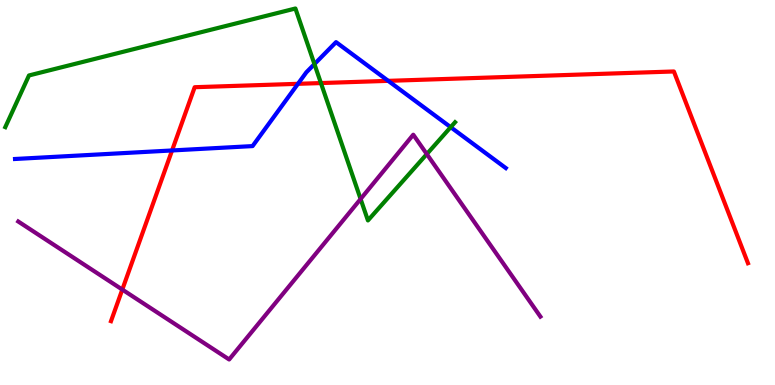[{'lines': ['blue', 'red'], 'intersections': [{'x': 2.22, 'y': 6.09}, {'x': 3.84, 'y': 7.82}, {'x': 5.01, 'y': 7.9}]}, {'lines': ['green', 'red'], 'intersections': [{'x': 4.14, 'y': 7.84}]}, {'lines': ['purple', 'red'], 'intersections': [{'x': 1.58, 'y': 2.48}]}, {'lines': ['blue', 'green'], 'intersections': [{'x': 4.06, 'y': 8.34}, {'x': 5.82, 'y': 6.7}]}, {'lines': ['blue', 'purple'], 'intersections': []}, {'lines': ['green', 'purple'], 'intersections': [{'x': 4.65, 'y': 4.83}, {'x': 5.51, 'y': 6.0}]}]